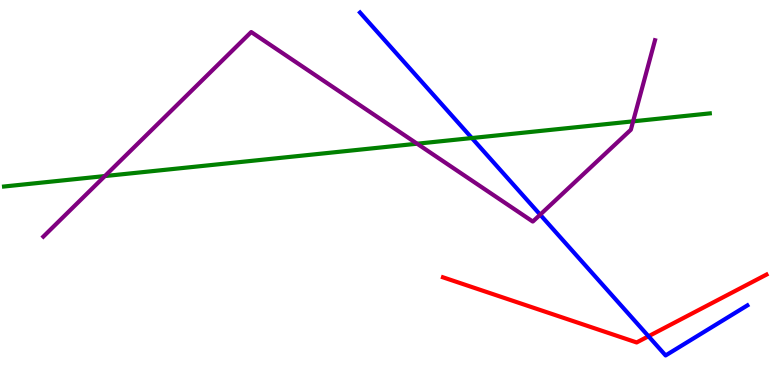[{'lines': ['blue', 'red'], 'intersections': [{'x': 8.37, 'y': 1.27}]}, {'lines': ['green', 'red'], 'intersections': []}, {'lines': ['purple', 'red'], 'intersections': []}, {'lines': ['blue', 'green'], 'intersections': [{'x': 6.09, 'y': 6.41}]}, {'lines': ['blue', 'purple'], 'intersections': [{'x': 6.97, 'y': 4.42}]}, {'lines': ['green', 'purple'], 'intersections': [{'x': 1.35, 'y': 5.43}, {'x': 5.38, 'y': 6.27}, {'x': 8.17, 'y': 6.85}]}]